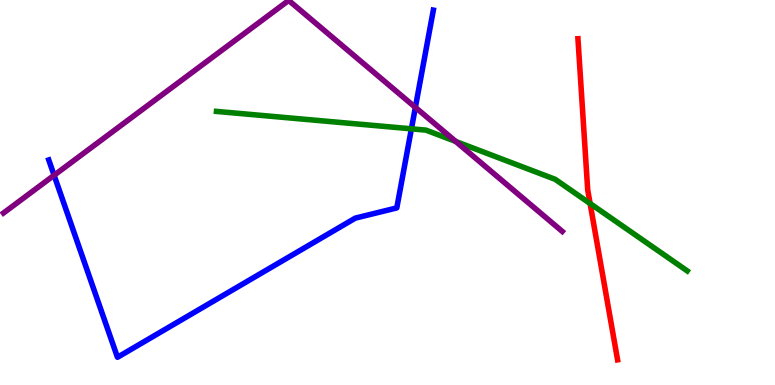[{'lines': ['blue', 'red'], 'intersections': []}, {'lines': ['green', 'red'], 'intersections': [{'x': 7.61, 'y': 4.71}]}, {'lines': ['purple', 'red'], 'intersections': []}, {'lines': ['blue', 'green'], 'intersections': [{'x': 5.31, 'y': 6.65}]}, {'lines': ['blue', 'purple'], 'intersections': [{'x': 0.698, 'y': 5.45}, {'x': 5.36, 'y': 7.21}]}, {'lines': ['green', 'purple'], 'intersections': [{'x': 5.88, 'y': 6.33}]}]